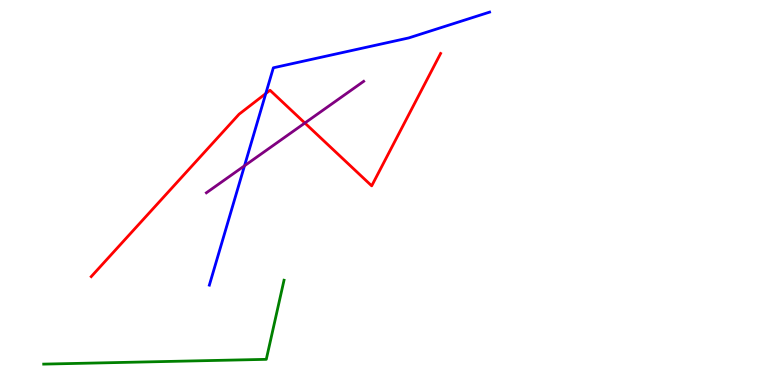[{'lines': ['blue', 'red'], 'intersections': [{'x': 3.43, 'y': 7.57}]}, {'lines': ['green', 'red'], 'intersections': []}, {'lines': ['purple', 'red'], 'intersections': [{'x': 3.93, 'y': 6.8}]}, {'lines': ['blue', 'green'], 'intersections': []}, {'lines': ['blue', 'purple'], 'intersections': [{'x': 3.15, 'y': 5.69}]}, {'lines': ['green', 'purple'], 'intersections': []}]